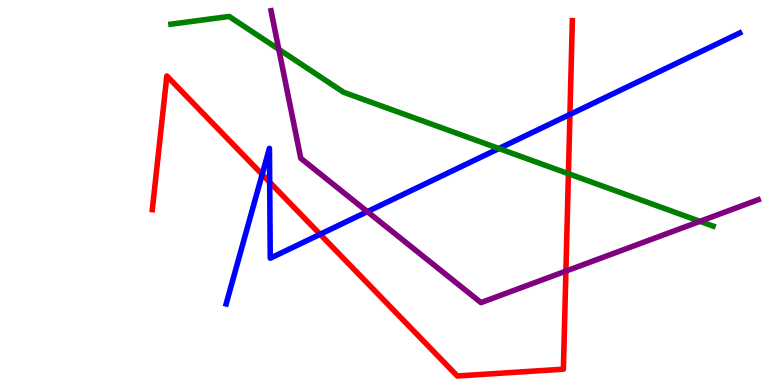[{'lines': ['blue', 'red'], 'intersections': [{'x': 3.38, 'y': 5.47}, {'x': 3.48, 'y': 5.27}, {'x': 4.13, 'y': 3.91}, {'x': 7.35, 'y': 7.03}]}, {'lines': ['green', 'red'], 'intersections': [{'x': 7.33, 'y': 5.49}]}, {'lines': ['purple', 'red'], 'intersections': [{'x': 7.3, 'y': 2.96}]}, {'lines': ['blue', 'green'], 'intersections': [{'x': 6.44, 'y': 6.14}]}, {'lines': ['blue', 'purple'], 'intersections': [{'x': 4.74, 'y': 4.5}]}, {'lines': ['green', 'purple'], 'intersections': [{'x': 3.6, 'y': 8.72}, {'x': 9.03, 'y': 4.25}]}]